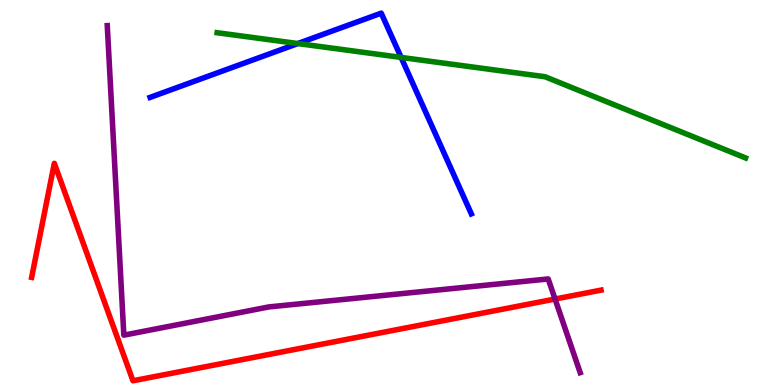[{'lines': ['blue', 'red'], 'intersections': []}, {'lines': ['green', 'red'], 'intersections': []}, {'lines': ['purple', 'red'], 'intersections': [{'x': 7.16, 'y': 2.23}]}, {'lines': ['blue', 'green'], 'intersections': [{'x': 3.84, 'y': 8.87}, {'x': 5.18, 'y': 8.51}]}, {'lines': ['blue', 'purple'], 'intersections': []}, {'lines': ['green', 'purple'], 'intersections': []}]